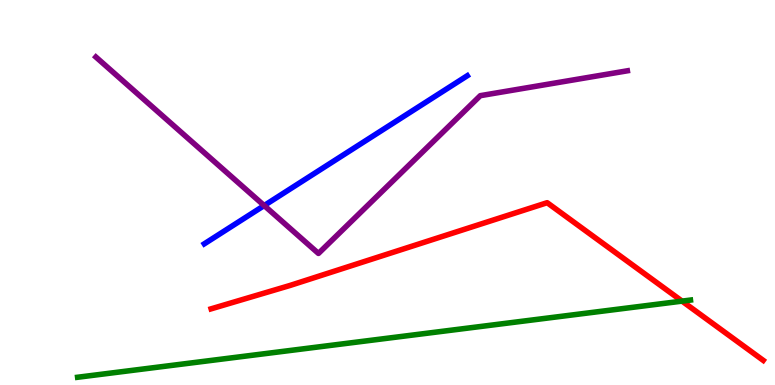[{'lines': ['blue', 'red'], 'intersections': []}, {'lines': ['green', 'red'], 'intersections': [{'x': 8.8, 'y': 2.18}]}, {'lines': ['purple', 'red'], 'intersections': []}, {'lines': ['blue', 'green'], 'intersections': []}, {'lines': ['blue', 'purple'], 'intersections': [{'x': 3.41, 'y': 4.66}]}, {'lines': ['green', 'purple'], 'intersections': []}]